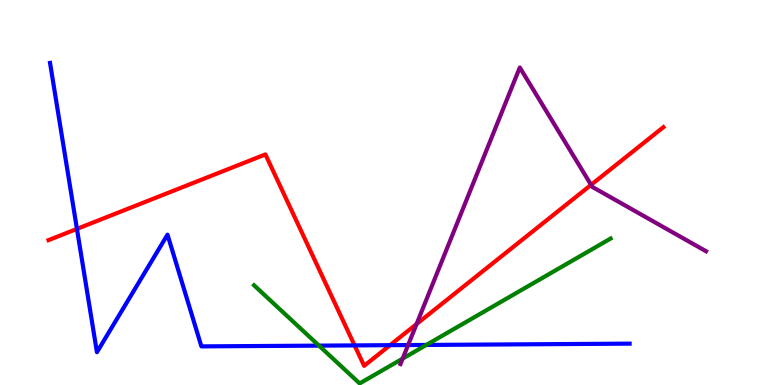[{'lines': ['blue', 'red'], 'intersections': [{'x': 0.993, 'y': 4.05}, {'x': 4.58, 'y': 1.03}, {'x': 5.03, 'y': 1.03}]}, {'lines': ['green', 'red'], 'intersections': []}, {'lines': ['purple', 'red'], 'intersections': [{'x': 5.38, 'y': 1.58}, {'x': 7.63, 'y': 5.2}]}, {'lines': ['blue', 'green'], 'intersections': [{'x': 4.12, 'y': 1.02}, {'x': 5.5, 'y': 1.04}]}, {'lines': ['blue', 'purple'], 'intersections': [{'x': 5.27, 'y': 1.04}]}, {'lines': ['green', 'purple'], 'intersections': [{'x': 5.2, 'y': 0.685}]}]